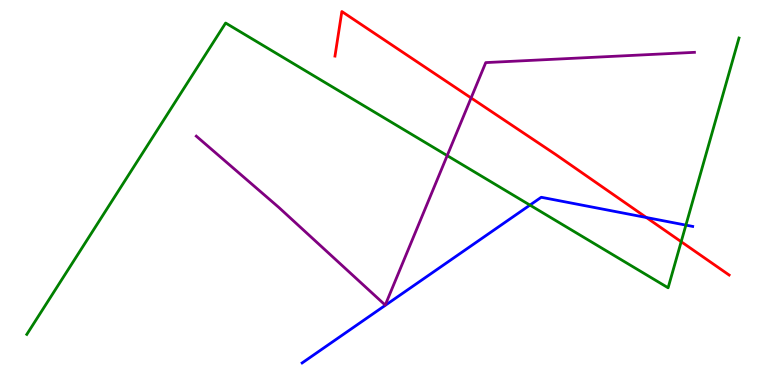[{'lines': ['blue', 'red'], 'intersections': [{'x': 8.34, 'y': 4.35}]}, {'lines': ['green', 'red'], 'intersections': [{'x': 8.79, 'y': 3.72}]}, {'lines': ['purple', 'red'], 'intersections': [{'x': 6.08, 'y': 7.46}]}, {'lines': ['blue', 'green'], 'intersections': [{'x': 6.84, 'y': 4.67}, {'x': 8.85, 'y': 4.15}]}, {'lines': ['blue', 'purple'], 'intersections': []}, {'lines': ['green', 'purple'], 'intersections': [{'x': 5.77, 'y': 5.96}]}]